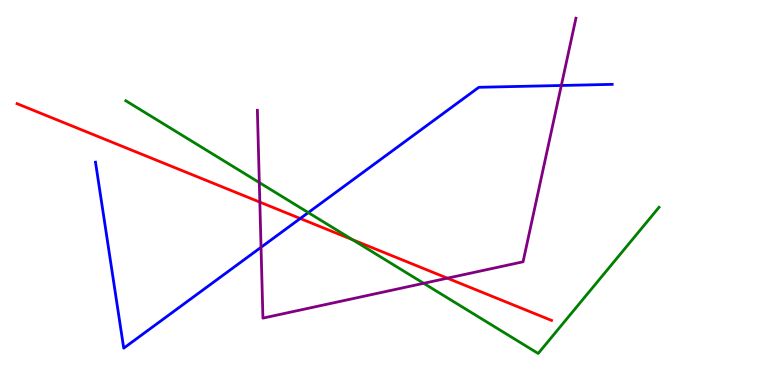[{'lines': ['blue', 'red'], 'intersections': [{'x': 3.87, 'y': 4.32}]}, {'lines': ['green', 'red'], 'intersections': [{'x': 4.55, 'y': 3.77}]}, {'lines': ['purple', 'red'], 'intersections': [{'x': 3.35, 'y': 4.75}, {'x': 5.77, 'y': 2.77}]}, {'lines': ['blue', 'green'], 'intersections': [{'x': 3.98, 'y': 4.48}]}, {'lines': ['blue', 'purple'], 'intersections': [{'x': 3.37, 'y': 3.58}, {'x': 7.24, 'y': 7.78}]}, {'lines': ['green', 'purple'], 'intersections': [{'x': 3.35, 'y': 5.26}, {'x': 5.47, 'y': 2.64}]}]